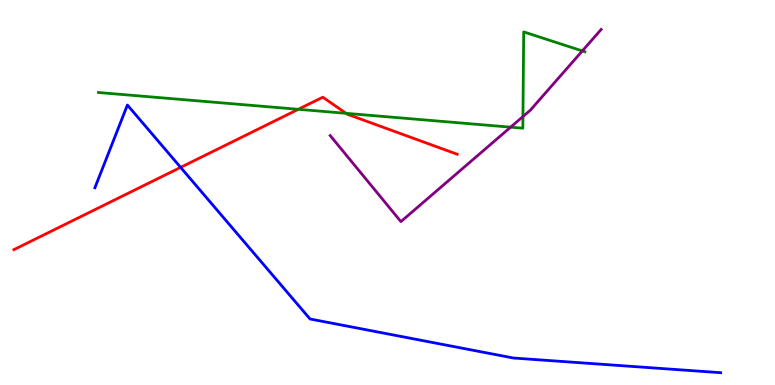[{'lines': ['blue', 'red'], 'intersections': [{'x': 2.33, 'y': 5.65}]}, {'lines': ['green', 'red'], 'intersections': [{'x': 3.85, 'y': 7.16}, {'x': 4.47, 'y': 7.06}]}, {'lines': ['purple', 'red'], 'intersections': []}, {'lines': ['blue', 'green'], 'intersections': []}, {'lines': ['blue', 'purple'], 'intersections': []}, {'lines': ['green', 'purple'], 'intersections': [{'x': 6.59, 'y': 6.7}, {'x': 6.75, 'y': 6.97}, {'x': 7.51, 'y': 8.68}]}]